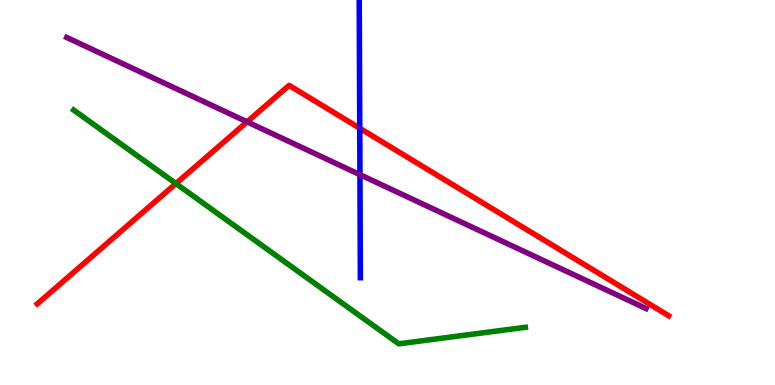[{'lines': ['blue', 'red'], 'intersections': [{'x': 4.64, 'y': 6.67}]}, {'lines': ['green', 'red'], 'intersections': [{'x': 2.27, 'y': 5.23}]}, {'lines': ['purple', 'red'], 'intersections': [{'x': 3.19, 'y': 6.84}]}, {'lines': ['blue', 'green'], 'intersections': []}, {'lines': ['blue', 'purple'], 'intersections': [{'x': 4.64, 'y': 5.46}]}, {'lines': ['green', 'purple'], 'intersections': []}]